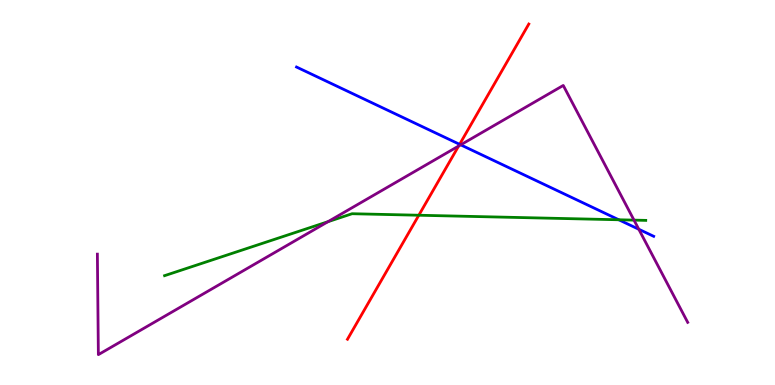[{'lines': ['blue', 'red'], 'intersections': [{'x': 5.93, 'y': 6.25}]}, {'lines': ['green', 'red'], 'intersections': [{'x': 5.4, 'y': 4.41}]}, {'lines': ['purple', 'red'], 'intersections': [{'x': 5.92, 'y': 6.21}]}, {'lines': ['blue', 'green'], 'intersections': [{'x': 7.98, 'y': 4.29}]}, {'lines': ['blue', 'purple'], 'intersections': [{'x': 5.94, 'y': 6.24}, {'x': 8.24, 'y': 4.05}]}, {'lines': ['green', 'purple'], 'intersections': [{'x': 4.23, 'y': 4.24}, {'x': 8.18, 'y': 4.28}]}]